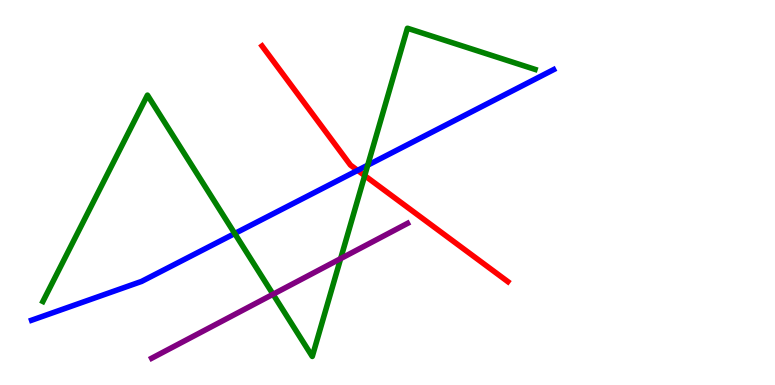[{'lines': ['blue', 'red'], 'intersections': [{'x': 4.61, 'y': 5.57}]}, {'lines': ['green', 'red'], 'intersections': [{'x': 4.71, 'y': 5.44}]}, {'lines': ['purple', 'red'], 'intersections': []}, {'lines': ['blue', 'green'], 'intersections': [{'x': 3.03, 'y': 3.93}, {'x': 4.74, 'y': 5.71}]}, {'lines': ['blue', 'purple'], 'intersections': []}, {'lines': ['green', 'purple'], 'intersections': [{'x': 3.52, 'y': 2.36}, {'x': 4.4, 'y': 3.28}]}]